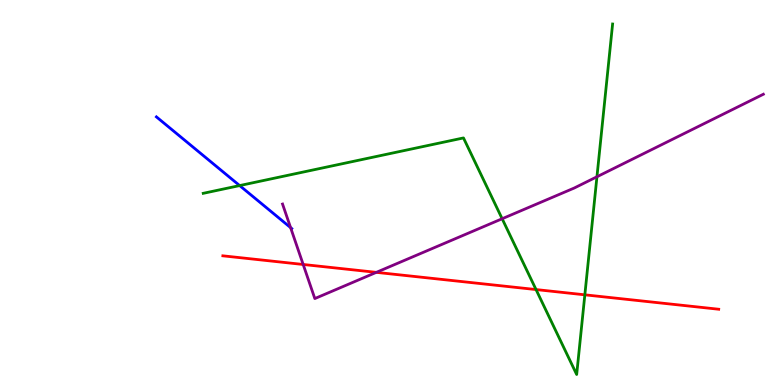[{'lines': ['blue', 'red'], 'intersections': []}, {'lines': ['green', 'red'], 'intersections': [{'x': 6.92, 'y': 2.48}, {'x': 7.55, 'y': 2.34}]}, {'lines': ['purple', 'red'], 'intersections': [{'x': 3.91, 'y': 3.13}, {'x': 4.86, 'y': 2.93}]}, {'lines': ['blue', 'green'], 'intersections': [{'x': 3.09, 'y': 5.18}]}, {'lines': ['blue', 'purple'], 'intersections': [{'x': 3.75, 'y': 4.09}]}, {'lines': ['green', 'purple'], 'intersections': [{'x': 6.48, 'y': 4.32}, {'x': 7.7, 'y': 5.41}]}]